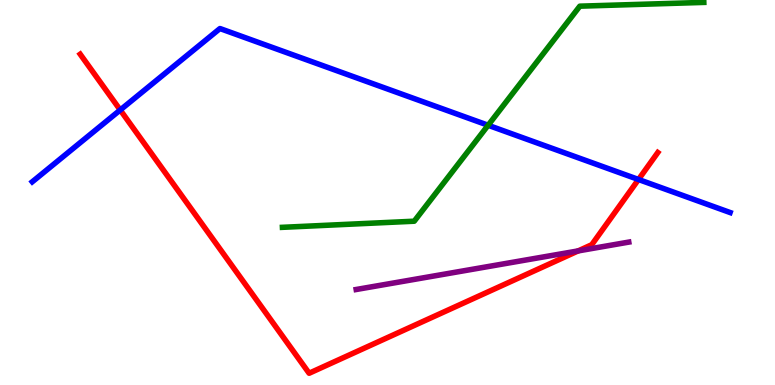[{'lines': ['blue', 'red'], 'intersections': [{'x': 1.55, 'y': 7.14}, {'x': 8.24, 'y': 5.34}]}, {'lines': ['green', 'red'], 'intersections': []}, {'lines': ['purple', 'red'], 'intersections': [{'x': 7.46, 'y': 3.48}]}, {'lines': ['blue', 'green'], 'intersections': [{'x': 6.3, 'y': 6.75}]}, {'lines': ['blue', 'purple'], 'intersections': []}, {'lines': ['green', 'purple'], 'intersections': []}]